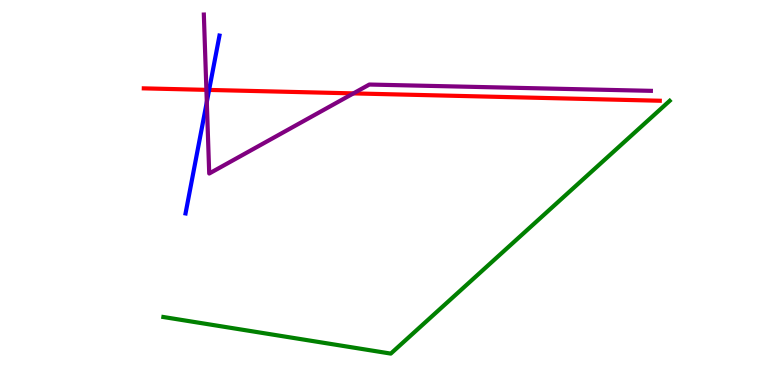[{'lines': ['blue', 'red'], 'intersections': [{'x': 2.7, 'y': 7.66}]}, {'lines': ['green', 'red'], 'intersections': []}, {'lines': ['purple', 'red'], 'intersections': [{'x': 2.66, 'y': 7.67}, {'x': 4.56, 'y': 7.57}]}, {'lines': ['blue', 'green'], 'intersections': []}, {'lines': ['blue', 'purple'], 'intersections': [{'x': 2.67, 'y': 7.35}]}, {'lines': ['green', 'purple'], 'intersections': []}]